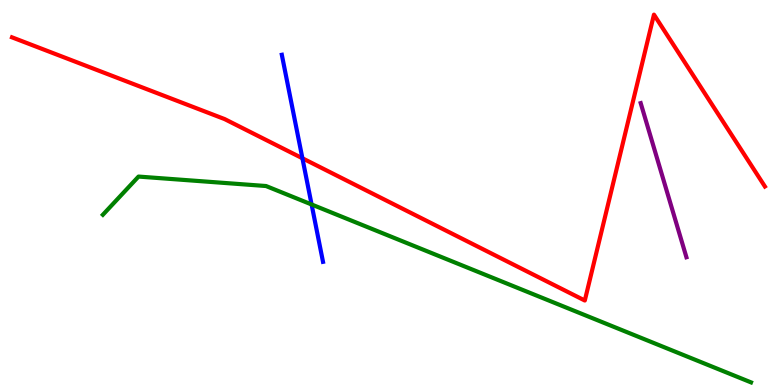[{'lines': ['blue', 'red'], 'intersections': [{'x': 3.9, 'y': 5.89}]}, {'lines': ['green', 'red'], 'intersections': []}, {'lines': ['purple', 'red'], 'intersections': []}, {'lines': ['blue', 'green'], 'intersections': [{'x': 4.02, 'y': 4.69}]}, {'lines': ['blue', 'purple'], 'intersections': []}, {'lines': ['green', 'purple'], 'intersections': []}]